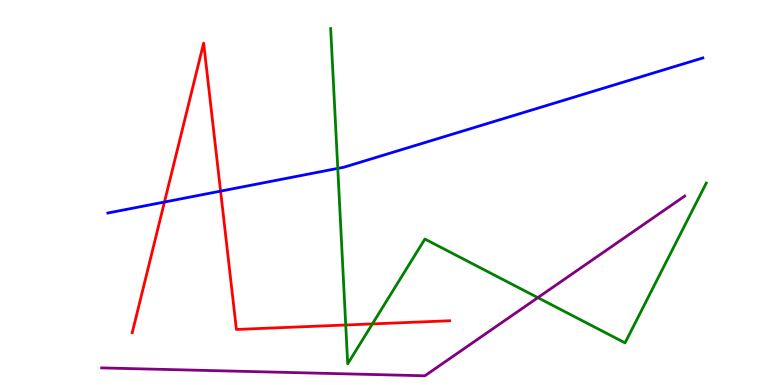[{'lines': ['blue', 'red'], 'intersections': [{'x': 2.12, 'y': 4.75}, {'x': 2.85, 'y': 5.04}]}, {'lines': ['green', 'red'], 'intersections': [{'x': 4.46, 'y': 1.56}, {'x': 4.81, 'y': 1.59}]}, {'lines': ['purple', 'red'], 'intersections': []}, {'lines': ['blue', 'green'], 'intersections': [{'x': 4.36, 'y': 5.63}]}, {'lines': ['blue', 'purple'], 'intersections': []}, {'lines': ['green', 'purple'], 'intersections': [{'x': 6.94, 'y': 2.27}]}]